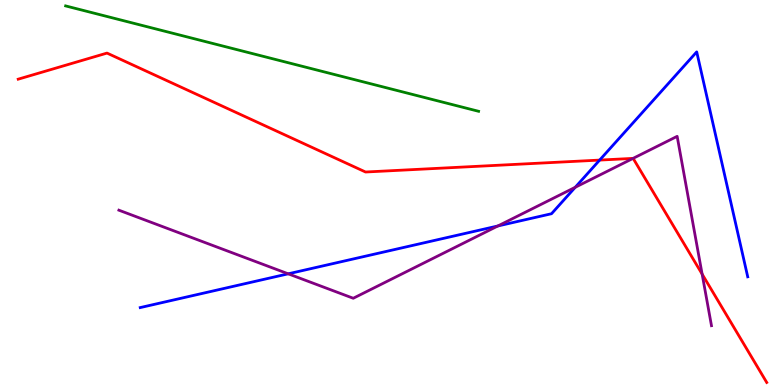[{'lines': ['blue', 'red'], 'intersections': [{'x': 7.74, 'y': 5.84}]}, {'lines': ['green', 'red'], 'intersections': []}, {'lines': ['purple', 'red'], 'intersections': [{'x': 8.17, 'y': 5.89}, {'x': 9.06, 'y': 2.88}]}, {'lines': ['blue', 'green'], 'intersections': []}, {'lines': ['blue', 'purple'], 'intersections': [{'x': 3.72, 'y': 2.89}, {'x': 6.42, 'y': 4.13}, {'x': 7.42, 'y': 5.14}]}, {'lines': ['green', 'purple'], 'intersections': []}]